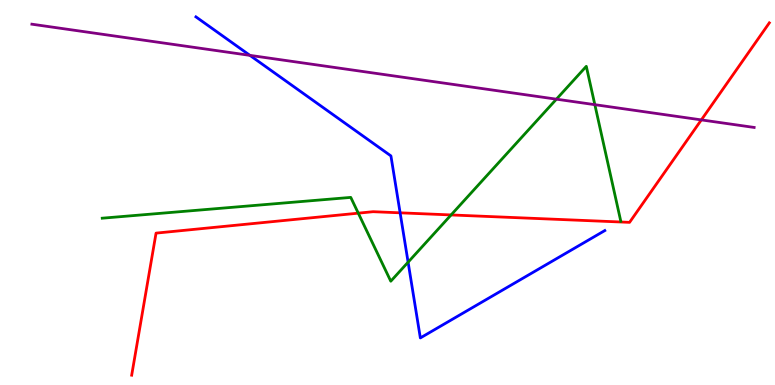[{'lines': ['blue', 'red'], 'intersections': [{'x': 5.16, 'y': 4.47}]}, {'lines': ['green', 'red'], 'intersections': [{'x': 4.62, 'y': 4.46}, {'x': 5.82, 'y': 4.42}]}, {'lines': ['purple', 'red'], 'intersections': [{'x': 9.05, 'y': 6.89}]}, {'lines': ['blue', 'green'], 'intersections': [{'x': 5.27, 'y': 3.19}]}, {'lines': ['blue', 'purple'], 'intersections': [{'x': 3.22, 'y': 8.56}]}, {'lines': ['green', 'purple'], 'intersections': [{'x': 7.18, 'y': 7.42}, {'x': 7.68, 'y': 7.28}]}]